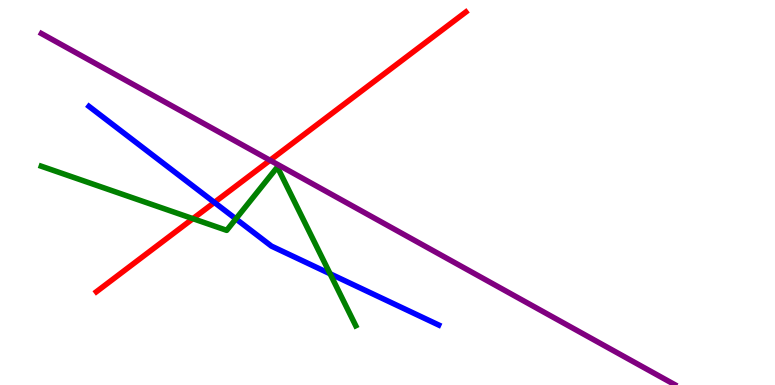[{'lines': ['blue', 'red'], 'intersections': [{'x': 2.77, 'y': 4.74}]}, {'lines': ['green', 'red'], 'intersections': [{'x': 2.49, 'y': 4.32}]}, {'lines': ['purple', 'red'], 'intersections': [{'x': 3.48, 'y': 5.84}]}, {'lines': ['blue', 'green'], 'intersections': [{'x': 3.04, 'y': 4.31}, {'x': 4.26, 'y': 2.89}]}, {'lines': ['blue', 'purple'], 'intersections': []}, {'lines': ['green', 'purple'], 'intersections': []}]